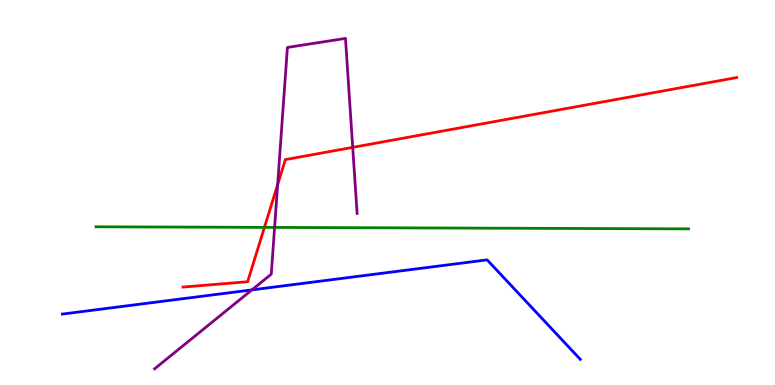[{'lines': ['blue', 'red'], 'intersections': []}, {'lines': ['green', 'red'], 'intersections': [{'x': 3.41, 'y': 4.09}]}, {'lines': ['purple', 'red'], 'intersections': [{'x': 3.58, 'y': 5.2}, {'x': 4.55, 'y': 6.17}]}, {'lines': ['blue', 'green'], 'intersections': []}, {'lines': ['blue', 'purple'], 'intersections': [{'x': 3.25, 'y': 2.47}]}, {'lines': ['green', 'purple'], 'intersections': [{'x': 3.54, 'y': 4.09}]}]